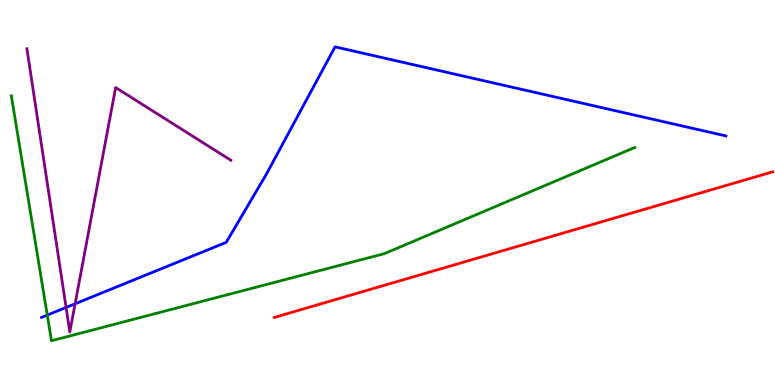[{'lines': ['blue', 'red'], 'intersections': []}, {'lines': ['green', 'red'], 'intersections': []}, {'lines': ['purple', 'red'], 'intersections': []}, {'lines': ['blue', 'green'], 'intersections': [{'x': 0.61, 'y': 1.82}]}, {'lines': ['blue', 'purple'], 'intersections': [{'x': 0.853, 'y': 2.01}, {'x': 0.969, 'y': 2.11}]}, {'lines': ['green', 'purple'], 'intersections': []}]